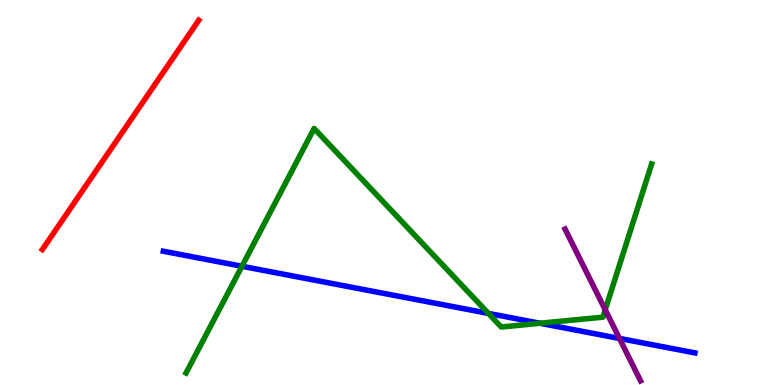[{'lines': ['blue', 'red'], 'intersections': []}, {'lines': ['green', 'red'], 'intersections': []}, {'lines': ['purple', 'red'], 'intersections': []}, {'lines': ['blue', 'green'], 'intersections': [{'x': 3.12, 'y': 3.08}, {'x': 6.3, 'y': 1.86}, {'x': 6.97, 'y': 1.6}]}, {'lines': ['blue', 'purple'], 'intersections': [{'x': 7.99, 'y': 1.21}]}, {'lines': ['green', 'purple'], 'intersections': [{'x': 7.81, 'y': 1.95}]}]